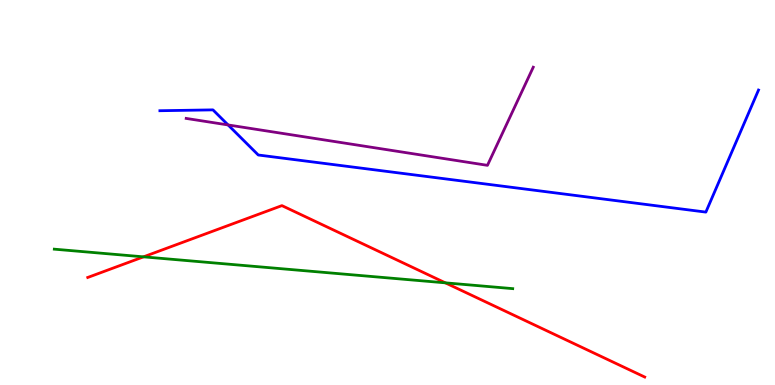[{'lines': ['blue', 'red'], 'intersections': []}, {'lines': ['green', 'red'], 'intersections': [{'x': 1.85, 'y': 3.33}, {'x': 5.75, 'y': 2.65}]}, {'lines': ['purple', 'red'], 'intersections': []}, {'lines': ['blue', 'green'], 'intersections': []}, {'lines': ['blue', 'purple'], 'intersections': [{'x': 2.94, 'y': 6.75}]}, {'lines': ['green', 'purple'], 'intersections': []}]